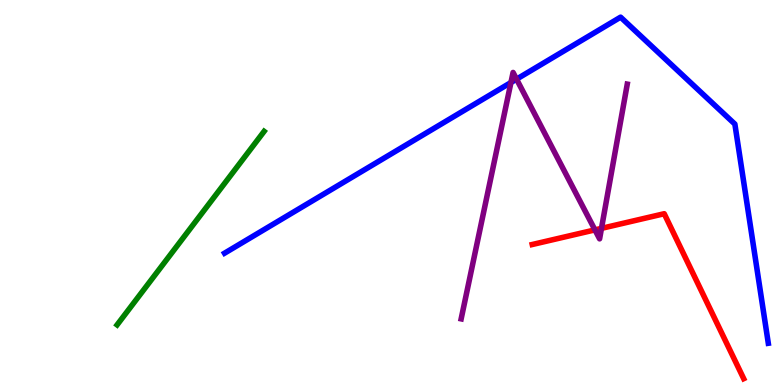[{'lines': ['blue', 'red'], 'intersections': []}, {'lines': ['green', 'red'], 'intersections': []}, {'lines': ['purple', 'red'], 'intersections': [{'x': 7.68, 'y': 4.03}, {'x': 7.76, 'y': 4.07}]}, {'lines': ['blue', 'green'], 'intersections': []}, {'lines': ['blue', 'purple'], 'intersections': [{'x': 6.59, 'y': 7.86}, {'x': 6.67, 'y': 7.94}]}, {'lines': ['green', 'purple'], 'intersections': []}]